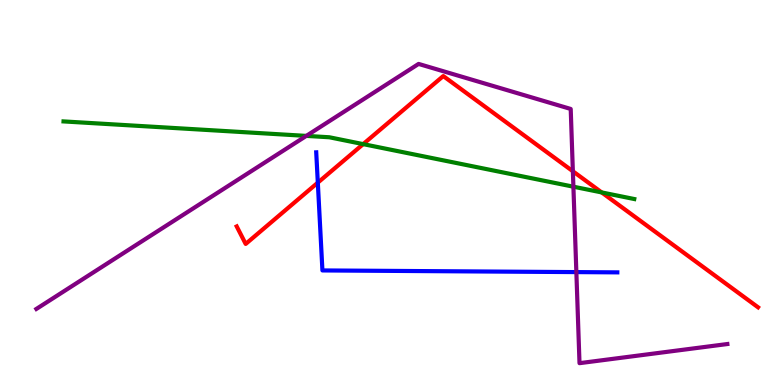[{'lines': ['blue', 'red'], 'intersections': [{'x': 4.1, 'y': 5.26}]}, {'lines': ['green', 'red'], 'intersections': [{'x': 4.69, 'y': 6.26}, {'x': 7.76, 'y': 5.0}]}, {'lines': ['purple', 'red'], 'intersections': [{'x': 7.39, 'y': 5.55}]}, {'lines': ['blue', 'green'], 'intersections': []}, {'lines': ['blue', 'purple'], 'intersections': [{'x': 7.44, 'y': 2.93}]}, {'lines': ['green', 'purple'], 'intersections': [{'x': 3.95, 'y': 6.47}, {'x': 7.4, 'y': 5.15}]}]